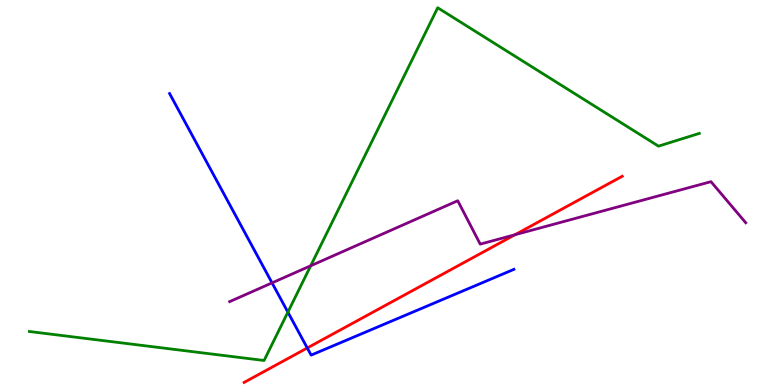[{'lines': ['blue', 'red'], 'intersections': [{'x': 3.96, 'y': 0.962}]}, {'lines': ['green', 'red'], 'intersections': []}, {'lines': ['purple', 'red'], 'intersections': [{'x': 6.64, 'y': 3.9}]}, {'lines': ['blue', 'green'], 'intersections': [{'x': 3.71, 'y': 1.89}]}, {'lines': ['blue', 'purple'], 'intersections': [{'x': 3.51, 'y': 2.65}]}, {'lines': ['green', 'purple'], 'intersections': [{'x': 4.01, 'y': 3.1}]}]